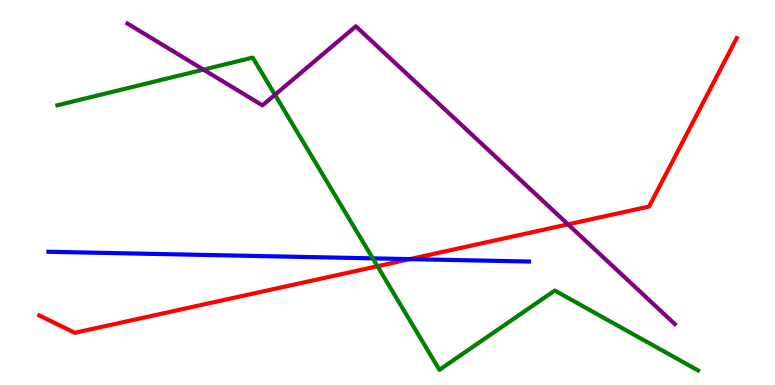[{'lines': ['blue', 'red'], 'intersections': [{'x': 5.29, 'y': 3.27}]}, {'lines': ['green', 'red'], 'intersections': [{'x': 4.87, 'y': 3.08}]}, {'lines': ['purple', 'red'], 'intersections': [{'x': 7.33, 'y': 4.17}]}, {'lines': ['blue', 'green'], 'intersections': [{'x': 4.81, 'y': 3.29}]}, {'lines': ['blue', 'purple'], 'intersections': []}, {'lines': ['green', 'purple'], 'intersections': [{'x': 2.63, 'y': 8.19}, {'x': 3.55, 'y': 7.54}]}]